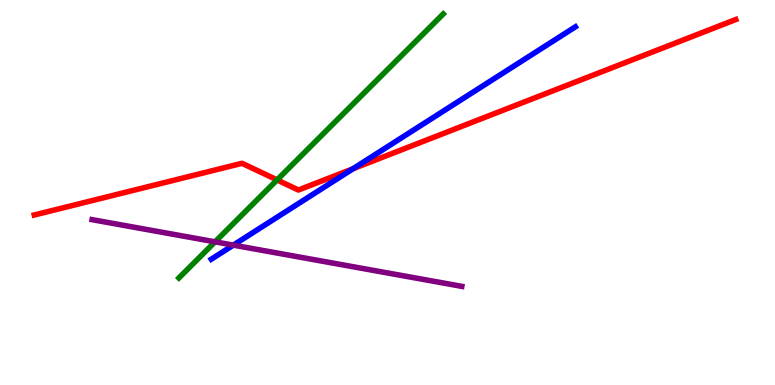[{'lines': ['blue', 'red'], 'intersections': [{'x': 4.56, 'y': 5.62}]}, {'lines': ['green', 'red'], 'intersections': [{'x': 3.58, 'y': 5.33}]}, {'lines': ['purple', 'red'], 'intersections': []}, {'lines': ['blue', 'green'], 'intersections': []}, {'lines': ['blue', 'purple'], 'intersections': [{'x': 3.01, 'y': 3.63}]}, {'lines': ['green', 'purple'], 'intersections': [{'x': 2.77, 'y': 3.72}]}]